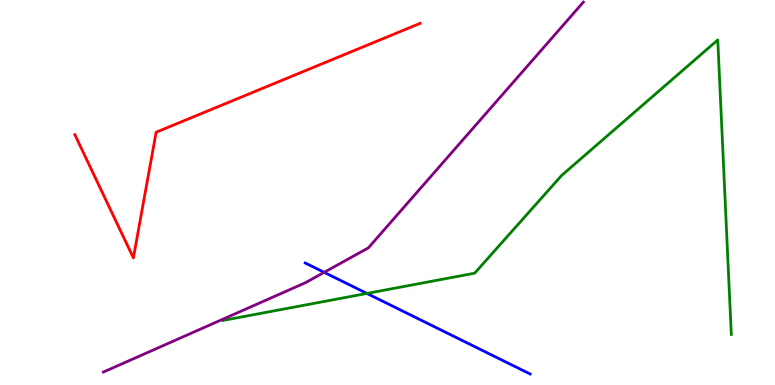[{'lines': ['blue', 'red'], 'intersections': []}, {'lines': ['green', 'red'], 'intersections': []}, {'lines': ['purple', 'red'], 'intersections': []}, {'lines': ['blue', 'green'], 'intersections': [{'x': 4.73, 'y': 2.38}]}, {'lines': ['blue', 'purple'], 'intersections': [{'x': 4.18, 'y': 2.93}]}, {'lines': ['green', 'purple'], 'intersections': []}]